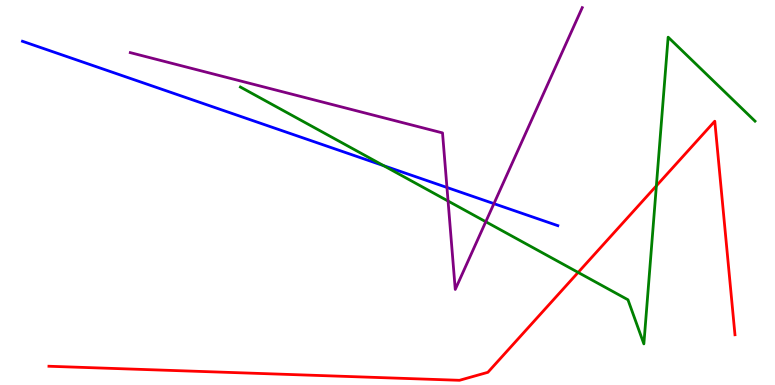[{'lines': ['blue', 'red'], 'intersections': []}, {'lines': ['green', 'red'], 'intersections': [{'x': 7.46, 'y': 2.92}, {'x': 8.47, 'y': 5.17}]}, {'lines': ['purple', 'red'], 'intersections': []}, {'lines': ['blue', 'green'], 'intersections': [{'x': 4.95, 'y': 5.7}]}, {'lines': ['blue', 'purple'], 'intersections': [{'x': 5.77, 'y': 5.13}, {'x': 6.37, 'y': 4.71}]}, {'lines': ['green', 'purple'], 'intersections': [{'x': 5.78, 'y': 4.78}, {'x': 6.27, 'y': 4.24}]}]